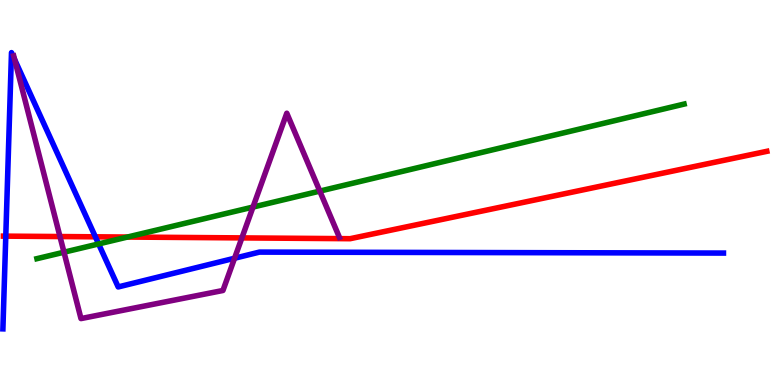[{'lines': ['blue', 'red'], 'intersections': [{'x': 0.0746, 'y': 3.87}, {'x': 1.23, 'y': 3.85}]}, {'lines': ['green', 'red'], 'intersections': [{'x': 1.64, 'y': 3.84}]}, {'lines': ['purple', 'red'], 'intersections': [{'x': 0.774, 'y': 3.86}, {'x': 3.12, 'y': 3.82}]}, {'lines': ['blue', 'green'], 'intersections': [{'x': 1.27, 'y': 3.66}]}, {'lines': ['blue', 'purple'], 'intersections': [{'x': 0.188, 'y': 8.46}, {'x': 3.03, 'y': 3.29}]}, {'lines': ['green', 'purple'], 'intersections': [{'x': 0.826, 'y': 3.45}, {'x': 3.26, 'y': 4.62}, {'x': 4.13, 'y': 5.04}]}]